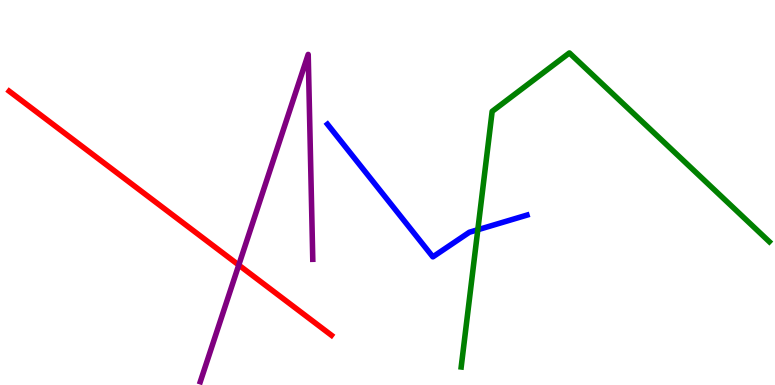[{'lines': ['blue', 'red'], 'intersections': []}, {'lines': ['green', 'red'], 'intersections': []}, {'lines': ['purple', 'red'], 'intersections': [{'x': 3.08, 'y': 3.12}]}, {'lines': ['blue', 'green'], 'intersections': [{'x': 6.17, 'y': 4.03}]}, {'lines': ['blue', 'purple'], 'intersections': []}, {'lines': ['green', 'purple'], 'intersections': []}]